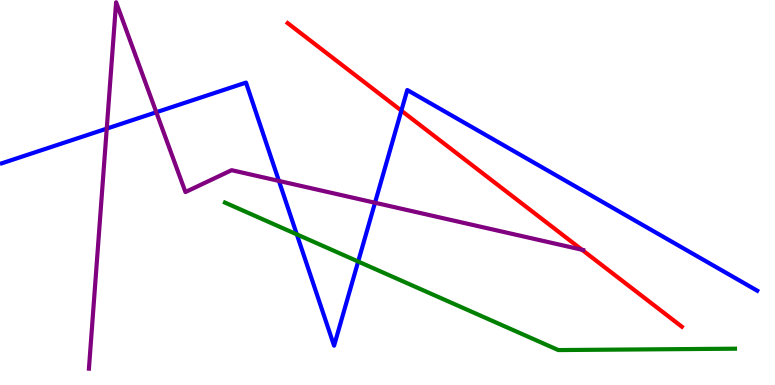[{'lines': ['blue', 'red'], 'intersections': [{'x': 5.18, 'y': 7.13}]}, {'lines': ['green', 'red'], 'intersections': []}, {'lines': ['purple', 'red'], 'intersections': [{'x': 7.51, 'y': 3.51}]}, {'lines': ['blue', 'green'], 'intersections': [{'x': 3.83, 'y': 3.91}, {'x': 4.62, 'y': 3.21}]}, {'lines': ['blue', 'purple'], 'intersections': [{'x': 1.38, 'y': 6.66}, {'x': 2.02, 'y': 7.08}, {'x': 3.6, 'y': 5.3}, {'x': 4.84, 'y': 4.73}]}, {'lines': ['green', 'purple'], 'intersections': []}]